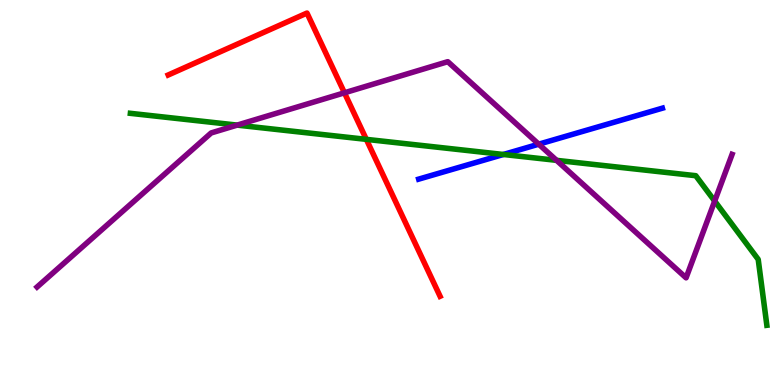[{'lines': ['blue', 'red'], 'intersections': []}, {'lines': ['green', 'red'], 'intersections': [{'x': 4.73, 'y': 6.38}]}, {'lines': ['purple', 'red'], 'intersections': [{'x': 4.44, 'y': 7.59}]}, {'lines': ['blue', 'green'], 'intersections': [{'x': 6.5, 'y': 5.99}]}, {'lines': ['blue', 'purple'], 'intersections': [{'x': 6.95, 'y': 6.26}]}, {'lines': ['green', 'purple'], 'intersections': [{'x': 3.06, 'y': 6.75}, {'x': 7.18, 'y': 5.84}, {'x': 9.22, 'y': 4.78}]}]